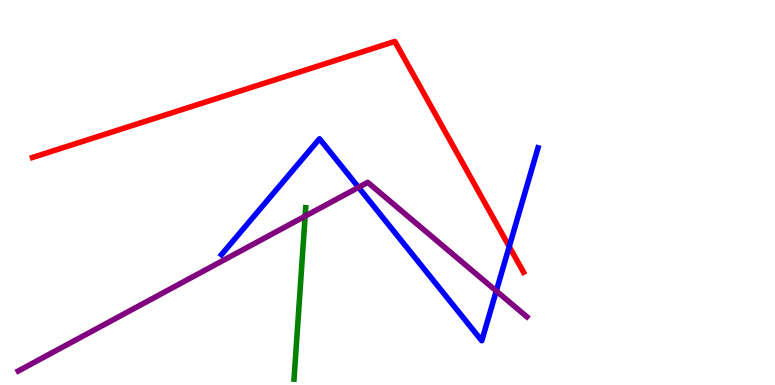[{'lines': ['blue', 'red'], 'intersections': [{'x': 6.57, 'y': 3.6}]}, {'lines': ['green', 'red'], 'intersections': []}, {'lines': ['purple', 'red'], 'intersections': []}, {'lines': ['blue', 'green'], 'intersections': []}, {'lines': ['blue', 'purple'], 'intersections': [{'x': 4.63, 'y': 5.13}, {'x': 6.4, 'y': 2.44}]}, {'lines': ['green', 'purple'], 'intersections': [{'x': 3.94, 'y': 4.39}]}]